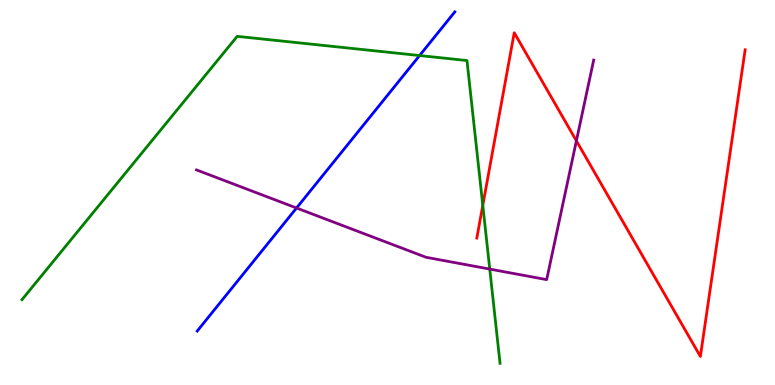[{'lines': ['blue', 'red'], 'intersections': []}, {'lines': ['green', 'red'], 'intersections': [{'x': 6.23, 'y': 4.67}]}, {'lines': ['purple', 'red'], 'intersections': [{'x': 7.44, 'y': 6.34}]}, {'lines': ['blue', 'green'], 'intersections': [{'x': 5.41, 'y': 8.56}]}, {'lines': ['blue', 'purple'], 'intersections': [{'x': 3.83, 'y': 4.6}]}, {'lines': ['green', 'purple'], 'intersections': [{'x': 6.32, 'y': 3.01}]}]